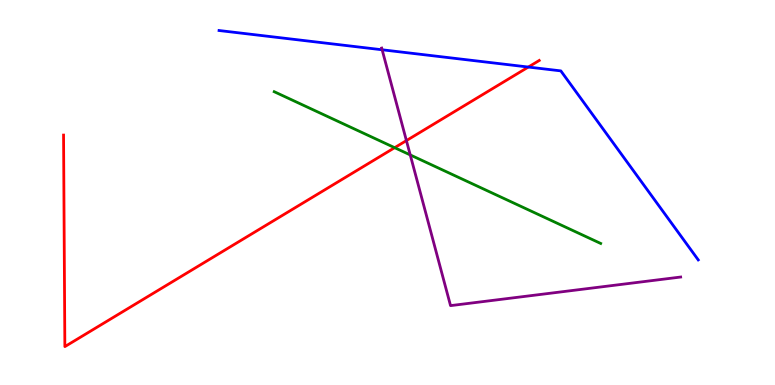[{'lines': ['blue', 'red'], 'intersections': [{'x': 6.82, 'y': 8.26}]}, {'lines': ['green', 'red'], 'intersections': [{'x': 5.09, 'y': 6.16}]}, {'lines': ['purple', 'red'], 'intersections': [{'x': 5.24, 'y': 6.35}]}, {'lines': ['blue', 'green'], 'intersections': []}, {'lines': ['blue', 'purple'], 'intersections': [{'x': 4.93, 'y': 8.71}]}, {'lines': ['green', 'purple'], 'intersections': [{'x': 5.29, 'y': 5.98}]}]